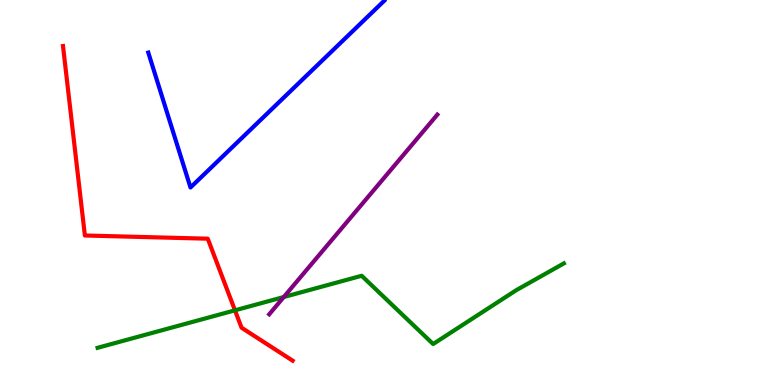[{'lines': ['blue', 'red'], 'intersections': []}, {'lines': ['green', 'red'], 'intersections': [{'x': 3.03, 'y': 1.94}]}, {'lines': ['purple', 'red'], 'intersections': []}, {'lines': ['blue', 'green'], 'intersections': []}, {'lines': ['blue', 'purple'], 'intersections': []}, {'lines': ['green', 'purple'], 'intersections': [{'x': 3.66, 'y': 2.29}]}]